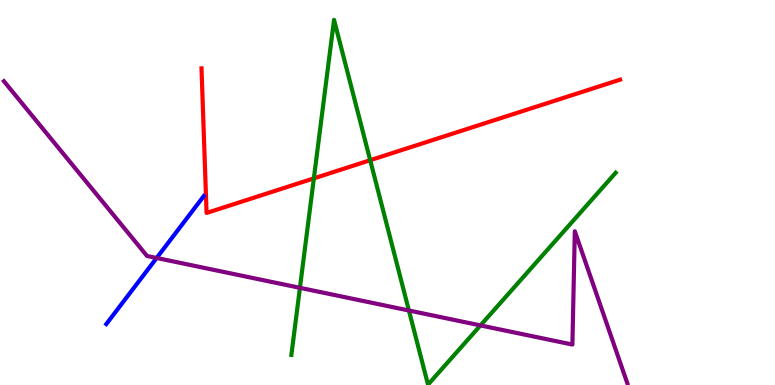[{'lines': ['blue', 'red'], 'intersections': []}, {'lines': ['green', 'red'], 'intersections': [{'x': 4.05, 'y': 5.37}, {'x': 4.78, 'y': 5.84}]}, {'lines': ['purple', 'red'], 'intersections': []}, {'lines': ['blue', 'green'], 'intersections': []}, {'lines': ['blue', 'purple'], 'intersections': [{'x': 2.02, 'y': 3.3}]}, {'lines': ['green', 'purple'], 'intersections': [{'x': 3.87, 'y': 2.52}, {'x': 5.28, 'y': 1.93}, {'x': 6.2, 'y': 1.55}]}]